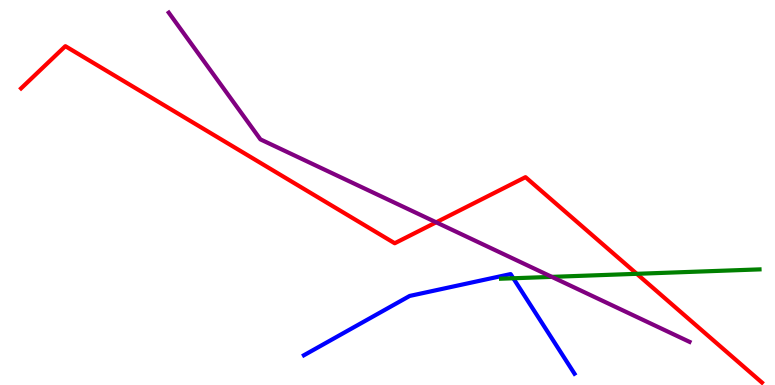[{'lines': ['blue', 'red'], 'intersections': []}, {'lines': ['green', 'red'], 'intersections': [{'x': 8.22, 'y': 2.89}]}, {'lines': ['purple', 'red'], 'intersections': [{'x': 5.63, 'y': 4.23}]}, {'lines': ['blue', 'green'], 'intersections': [{'x': 6.62, 'y': 2.77}]}, {'lines': ['blue', 'purple'], 'intersections': []}, {'lines': ['green', 'purple'], 'intersections': [{'x': 7.12, 'y': 2.81}]}]